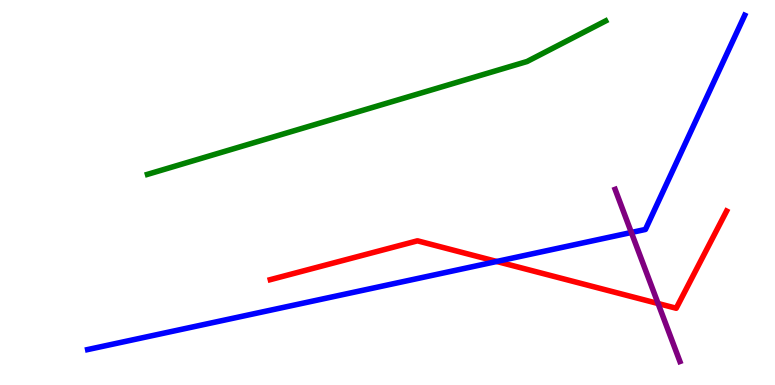[{'lines': ['blue', 'red'], 'intersections': [{'x': 6.41, 'y': 3.21}]}, {'lines': ['green', 'red'], 'intersections': []}, {'lines': ['purple', 'red'], 'intersections': [{'x': 8.49, 'y': 2.12}]}, {'lines': ['blue', 'green'], 'intersections': []}, {'lines': ['blue', 'purple'], 'intersections': [{'x': 8.15, 'y': 3.96}]}, {'lines': ['green', 'purple'], 'intersections': []}]